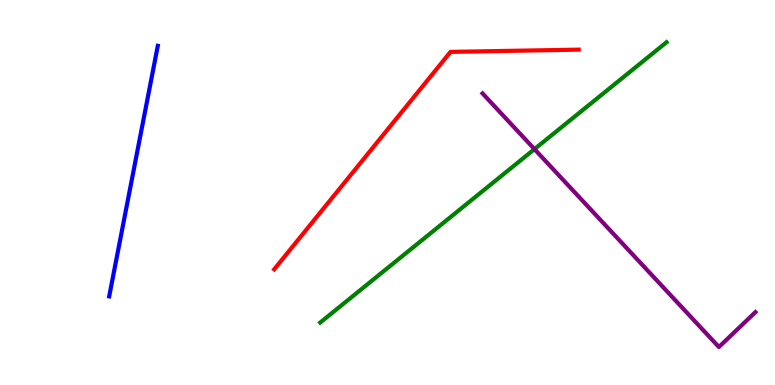[{'lines': ['blue', 'red'], 'intersections': []}, {'lines': ['green', 'red'], 'intersections': []}, {'lines': ['purple', 'red'], 'intersections': []}, {'lines': ['blue', 'green'], 'intersections': []}, {'lines': ['blue', 'purple'], 'intersections': []}, {'lines': ['green', 'purple'], 'intersections': [{'x': 6.9, 'y': 6.13}]}]